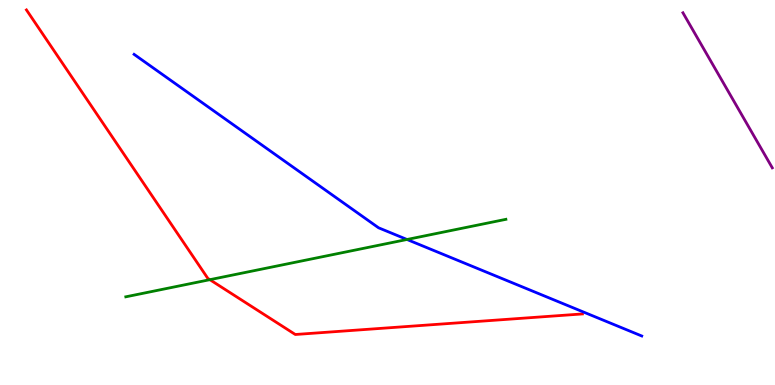[{'lines': ['blue', 'red'], 'intersections': []}, {'lines': ['green', 'red'], 'intersections': [{'x': 2.71, 'y': 2.74}]}, {'lines': ['purple', 'red'], 'intersections': []}, {'lines': ['blue', 'green'], 'intersections': [{'x': 5.25, 'y': 3.78}]}, {'lines': ['blue', 'purple'], 'intersections': []}, {'lines': ['green', 'purple'], 'intersections': []}]